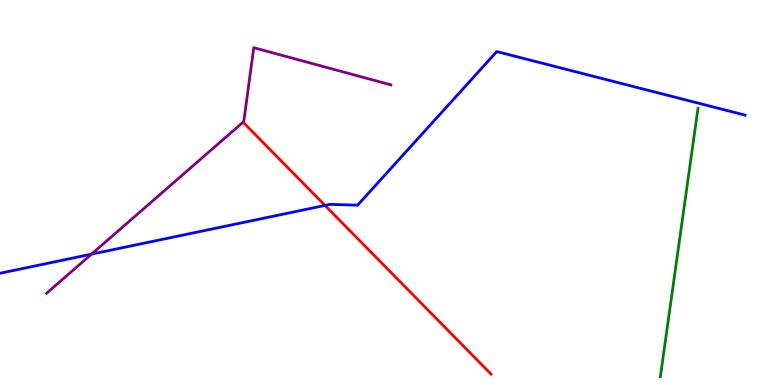[{'lines': ['blue', 'red'], 'intersections': [{'x': 4.19, 'y': 4.66}]}, {'lines': ['green', 'red'], 'intersections': []}, {'lines': ['purple', 'red'], 'intersections': []}, {'lines': ['blue', 'green'], 'intersections': []}, {'lines': ['blue', 'purple'], 'intersections': [{'x': 1.18, 'y': 3.4}]}, {'lines': ['green', 'purple'], 'intersections': []}]